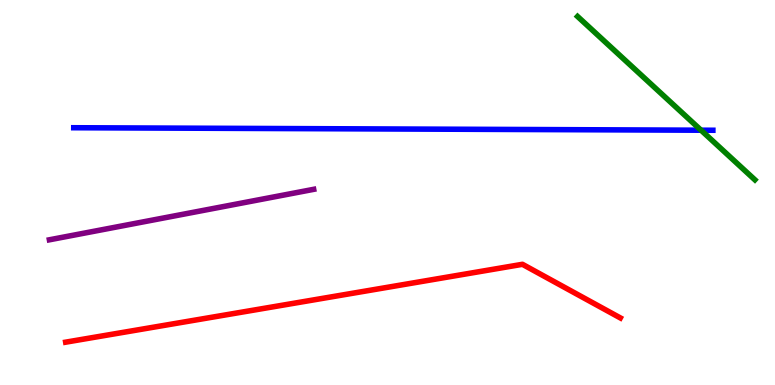[{'lines': ['blue', 'red'], 'intersections': []}, {'lines': ['green', 'red'], 'intersections': []}, {'lines': ['purple', 'red'], 'intersections': []}, {'lines': ['blue', 'green'], 'intersections': [{'x': 9.05, 'y': 6.62}]}, {'lines': ['blue', 'purple'], 'intersections': []}, {'lines': ['green', 'purple'], 'intersections': []}]